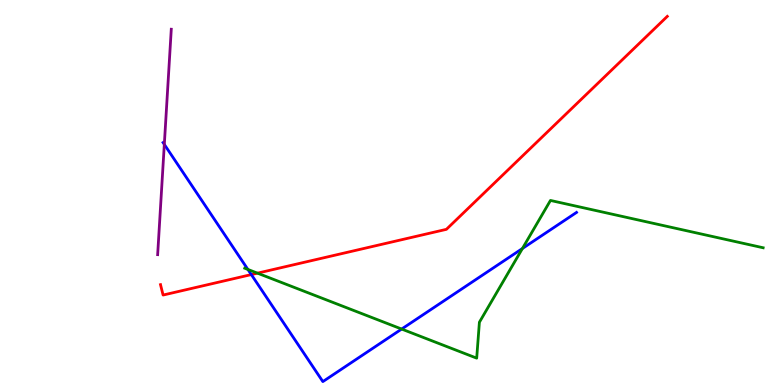[{'lines': ['blue', 'red'], 'intersections': [{'x': 3.24, 'y': 2.87}]}, {'lines': ['green', 'red'], 'intersections': [{'x': 3.32, 'y': 2.9}]}, {'lines': ['purple', 'red'], 'intersections': []}, {'lines': ['blue', 'green'], 'intersections': [{'x': 3.2, 'y': 3.0}, {'x': 5.18, 'y': 1.45}, {'x': 6.74, 'y': 3.55}]}, {'lines': ['blue', 'purple'], 'intersections': [{'x': 2.12, 'y': 6.25}]}, {'lines': ['green', 'purple'], 'intersections': []}]